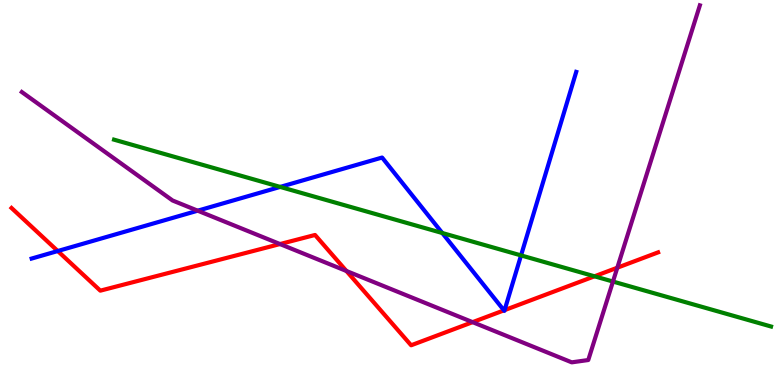[{'lines': ['blue', 'red'], 'intersections': [{'x': 0.745, 'y': 3.48}, {'x': 6.5, 'y': 1.94}, {'x': 6.51, 'y': 1.94}]}, {'lines': ['green', 'red'], 'intersections': [{'x': 7.67, 'y': 2.82}]}, {'lines': ['purple', 'red'], 'intersections': [{'x': 3.61, 'y': 3.66}, {'x': 4.47, 'y': 2.96}, {'x': 6.1, 'y': 1.63}, {'x': 7.97, 'y': 3.05}]}, {'lines': ['blue', 'green'], 'intersections': [{'x': 3.62, 'y': 5.15}, {'x': 5.71, 'y': 3.95}, {'x': 6.72, 'y': 3.37}]}, {'lines': ['blue', 'purple'], 'intersections': [{'x': 2.55, 'y': 4.53}]}, {'lines': ['green', 'purple'], 'intersections': [{'x': 7.91, 'y': 2.69}]}]